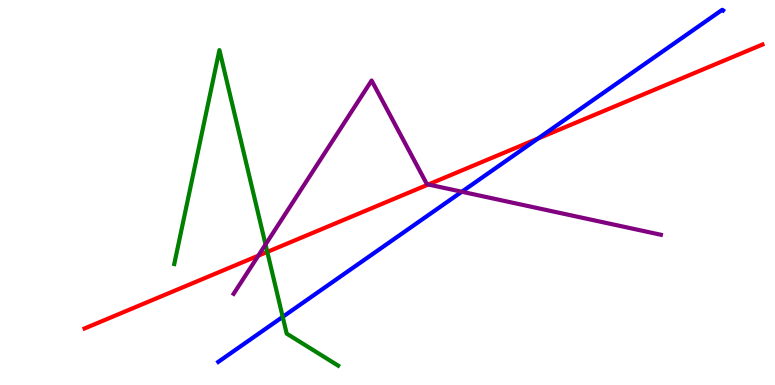[{'lines': ['blue', 'red'], 'intersections': [{'x': 6.94, 'y': 6.4}]}, {'lines': ['green', 'red'], 'intersections': [{'x': 3.45, 'y': 3.46}]}, {'lines': ['purple', 'red'], 'intersections': [{'x': 3.33, 'y': 3.36}, {'x': 5.53, 'y': 5.21}]}, {'lines': ['blue', 'green'], 'intersections': [{'x': 3.65, 'y': 1.77}]}, {'lines': ['blue', 'purple'], 'intersections': [{'x': 5.96, 'y': 5.02}]}, {'lines': ['green', 'purple'], 'intersections': [{'x': 3.43, 'y': 3.65}]}]